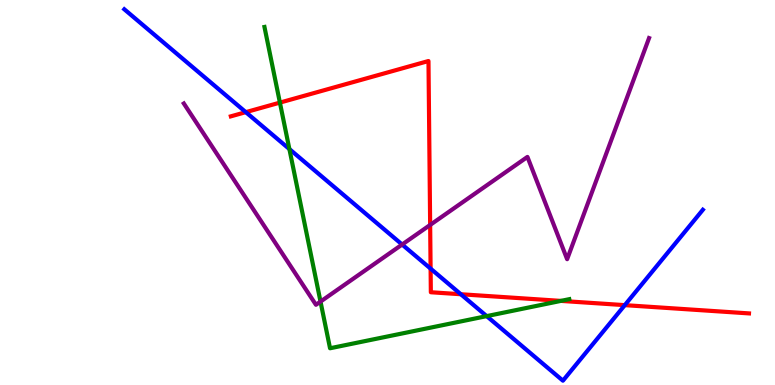[{'lines': ['blue', 'red'], 'intersections': [{'x': 3.17, 'y': 7.09}, {'x': 5.56, 'y': 3.02}, {'x': 5.95, 'y': 2.36}, {'x': 8.06, 'y': 2.07}]}, {'lines': ['green', 'red'], 'intersections': [{'x': 3.61, 'y': 7.33}, {'x': 7.24, 'y': 2.18}]}, {'lines': ['purple', 'red'], 'intersections': [{'x': 5.55, 'y': 4.16}]}, {'lines': ['blue', 'green'], 'intersections': [{'x': 3.73, 'y': 6.13}, {'x': 6.28, 'y': 1.79}]}, {'lines': ['blue', 'purple'], 'intersections': [{'x': 5.19, 'y': 3.65}]}, {'lines': ['green', 'purple'], 'intersections': [{'x': 4.14, 'y': 2.17}]}]